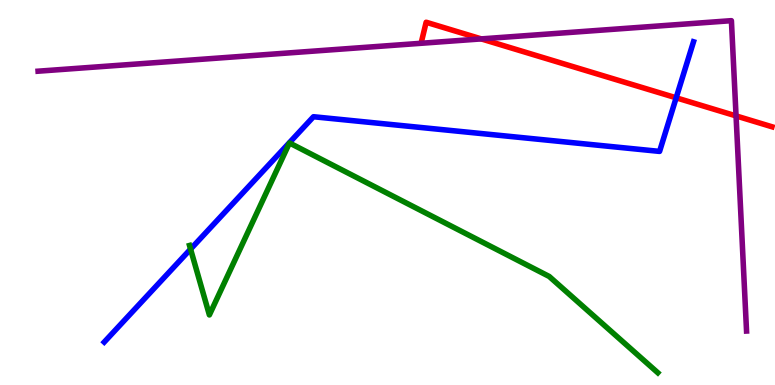[{'lines': ['blue', 'red'], 'intersections': [{'x': 8.72, 'y': 7.46}]}, {'lines': ['green', 'red'], 'intersections': []}, {'lines': ['purple', 'red'], 'intersections': [{'x': 6.21, 'y': 8.99}, {'x': 9.5, 'y': 6.99}]}, {'lines': ['blue', 'green'], 'intersections': [{'x': 2.46, 'y': 3.53}]}, {'lines': ['blue', 'purple'], 'intersections': []}, {'lines': ['green', 'purple'], 'intersections': []}]